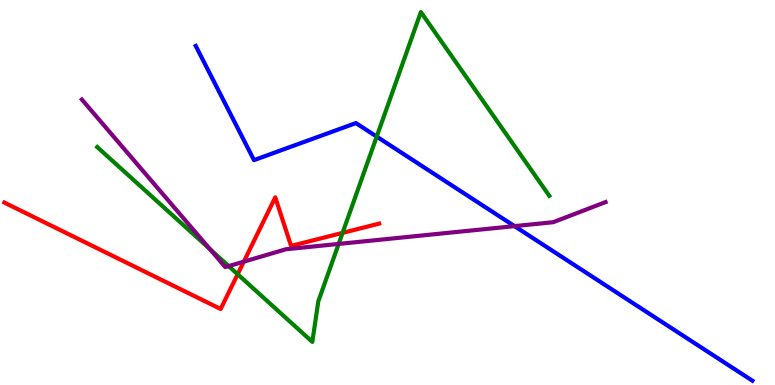[{'lines': ['blue', 'red'], 'intersections': []}, {'lines': ['green', 'red'], 'intersections': [{'x': 3.07, 'y': 2.88}, {'x': 4.42, 'y': 3.95}]}, {'lines': ['purple', 'red'], 'intersections': [{'x': 3.15, 'y': 3.2}]}, {'lines': ['blue', 'green'], 'intersections': [{'x': 4.86, 'y': 6.45}]}, {'lines': ['blue', 'purple'], 'intersections': [{'x': 6.64, 'y': 4.13}]}, {'lines': ['green', 'purple'], 'intersections': [{'x': 2.71, 'y': 3.53}, {'x': 2.95, 'y': 3.09}, {'x': 4.37, 'y': 3.66}]}]